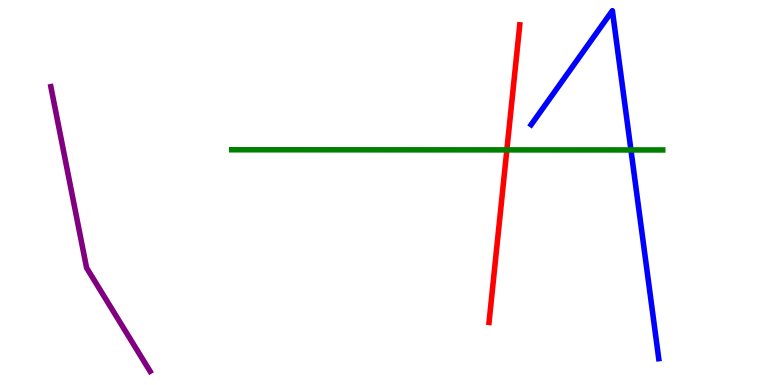[{'lines': ['blue', 'red'], 'intersections': []}, {'lines': ['green', 'red'], 'intersections': [{'x': 6.54, 'y': 6.11}]}, {'lines': ['purple', 'red'], 'intersections': []}, {'lines': ['blue', 'green'], 'intersections': [{'x': 8.14, 'y': 6.11}]}, {'lines': ['blue', 'purple'], 'intersections': []}, {'lines': ['green', 'purple'], 'intersections': []}]